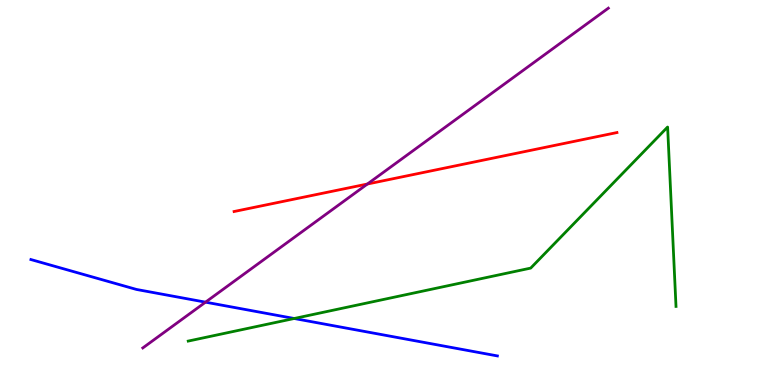[{'lines': ['blue', 'red'], 'intersections': []}, {'lines': ['green', 'red'], 'intersections': []}, {'lines': ['purple', 'red'], 'intersections': [{'x': 4.74, 'y': 5.22}]}, {'lines': ['blue', 'green'], 'intersections': [{'x': 3.8, 'y': 1.73}]}, {'lines': ['blue', 'purple'], 'intersections': [{'x': 2.65, 'y': 2.15}]}, {'lines': ['green', 'purple'], 'intersections': []}]